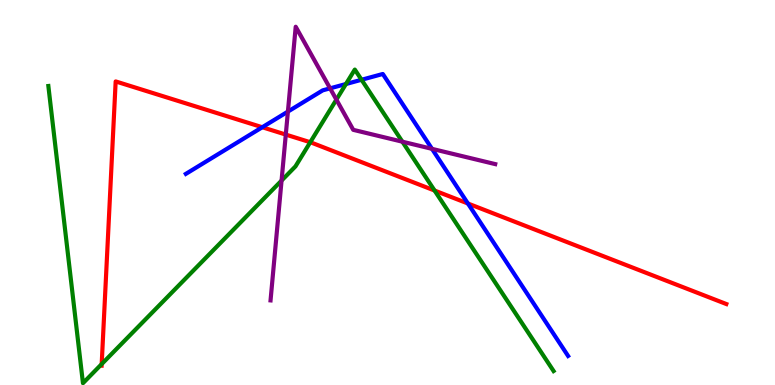[{'lines': ['blue', 'red'], 'intersections': [{'x': 3.38, 'y': 6.7}, {'x': 6.04, 'y': 4.71}]}, {'lines': ['green', 'red'], 'intersections': [{'x': 1.31, 'y': 0.543}, {'x': 4.0, 'y': 6.31}, {'x': 5.61, 'y': 5.05}]}, {'lines': ['purple', 'red'], 'intersections': [{'x': 3.69, 'y': 6.5}]}, {'lines': ['blue', 'green'], 'intersections': [{'x': 4.46, 'y': 7.82}, {'x': 4.67, 'y': 7.93}]}, {'lines': ['blue', 'purple'], 'intersections': [{'x': 3.71, 'y': 7.1}, {'x': 4.26, 'y': 7.71}, {'x': 5.57, 'y': 6.13}]}, {'lines': ['green', 'purple'], 'intersections': [{'x': 3.63, 'y': 5.31}, {'x': 4.34, 'y': 7.41}, {'x': 5.19, 'y': 6.32}]}]